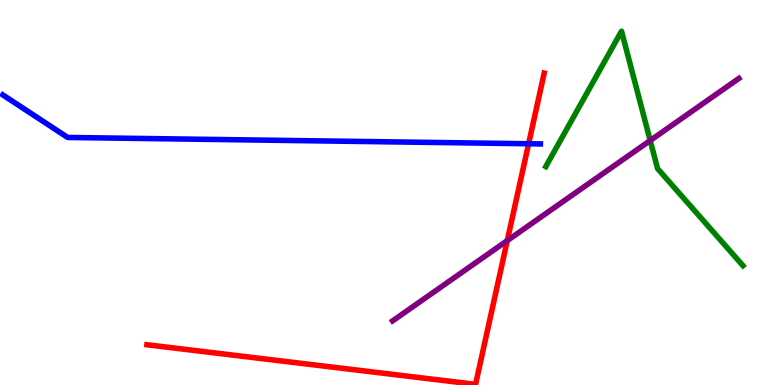[{'lines': ['blue', 'red'], 'intersections': [{'x': 6.82, 'y': 6.27}]}, {'lines': ['green', 'red'], 'intersections': []}, {'lines': ['purple', 'red'], 'intersections': [{'x': 6.55, 'y': 3.75}]}, {'lines': ['blue', 'green'], 'intersections': []}, {'lines': ['blue', 'purple'], 'intersections': []}, {'lines': ['green', 'purple'], 'intersections': [{'x': 8.39, 'y': 6.35}]}]